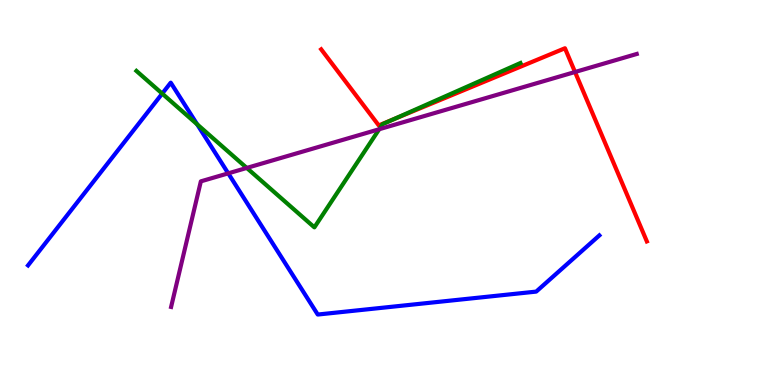[{'lines': ['blue', 'red'], 'intersections': []}, {'lines': ['green', 'red'], 'intersections': [{'x': 5.07, 'y': 6.9}]}, {'lines': ['purple', 'red'], 'intersections': [{'x': 7.42, 'y': 8.13}]}, {'lines': ['blue', 'green'], 'intersections': [{'x': 2.09, 'y': 7.57}, {'x': 2.54, 'y': 6.77}]}, {'lines': ['blue', 'purple'], 'intersections': [{'x': 2.94, 'y': 5.5}]}, {'lines': ['green', 'purple'], 'intersections': [{'x': 3.18, 'y': 5.64}, {'x': 4.89, 'y': 6.64}]}]